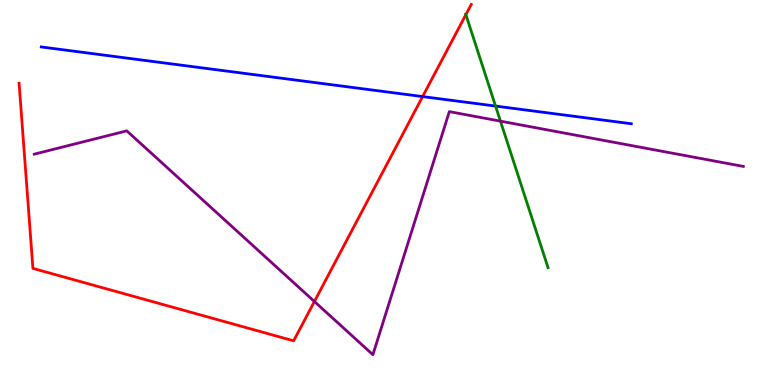[{'lines': ['blue', 'red'], 'intersections': [{'x': 5.45, 'y': 7.49}]}, {'lines': ['green', 'red'], 'intersections': [{'x': 6.01, 'y': 9.62}]}, {'lines': ['purple', 'red'], 'intersections': [{'x': 4.06, 'y': 2.17}]}, {'lines': ['blue', 'green'], 'intersections': [{'x': 6.39, 'y': 7.24}]}, {'lines': ['blue', 'purple'], 'intersections': []}, {'lines': ['green', 'purple'], 'intersections': [{'x': 6.46, 'y': 6.85}]}]